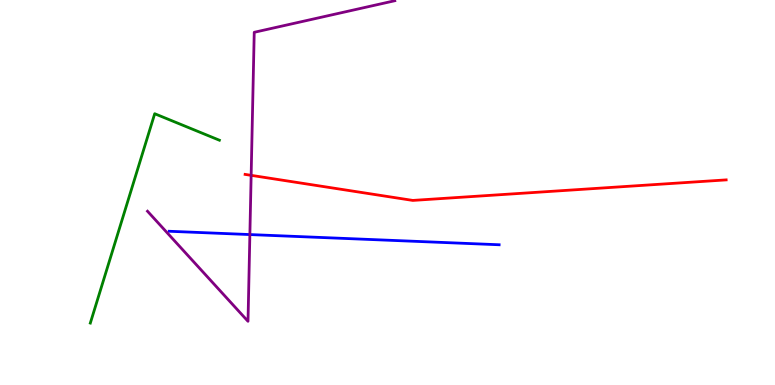[{'lines': ['blue', 'red'], 'intersections': []}, {'lines': ['green', 'red'], 'intersections': []}, {'lines': ['purple', 'red'], 'intersections': [{'x': 3.24, 'y': 5.45}]}, {'lines': ['blue', 'green'], 'intersections': []}, {'lines': ['blue', 'purple'], 'intersections': [{'x': 3.22, 'y': 3.91}]}, {'lines': ['green', 'purple'], 'intersections': []}]